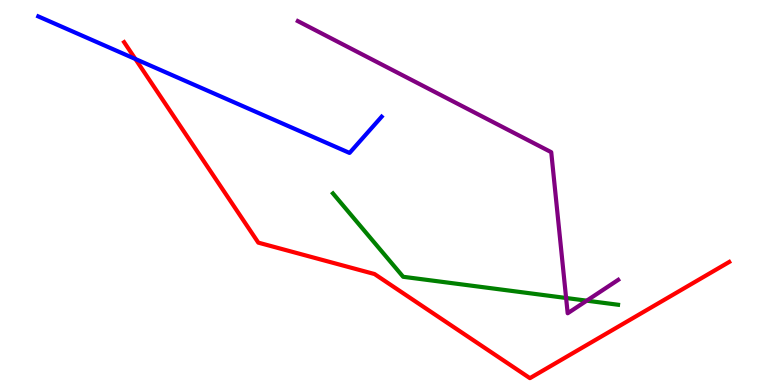[{'lines': ['blue', 'red'], 'intersections': [{'x': 1.75, 'y': 8.47}]}, {'lines': ['green', 'red'], 'intersections': []}, {'lines': ['purple', 'red'], 'intersections': []}, {'lines': ['blue', 'green'], 'intersections': []}, {'lines': ['blue', 'purple'], 'intersections': []}, {'lines': ['green', 'purple'], 'intersections': [{'x': 7.3, 'y': 2.26}, {'x': 7.57, 'y': 2.19}]}]